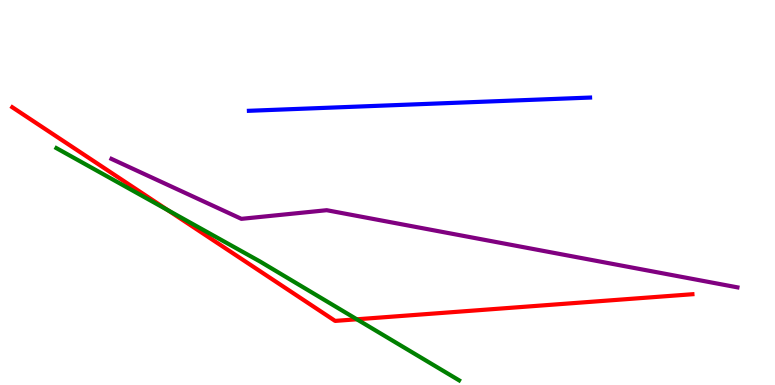[{'lines': ['blue', 'red'], 'intersections': []}, {'lines': ['green', 'red'], 'intersections': [{'x': 2.16, 'y': 4.54}, {'x': 4.6, 'y': 1.71}]}, {'lines': ['purple', 'red'], 'intersections': []}, {'lines': ['blue', 'green'], 'intersections': []}, {'lines': ['blue', 'purple'], 'intersections': []}, {'lines': ['green', 'purple'], 'intersections': []}]